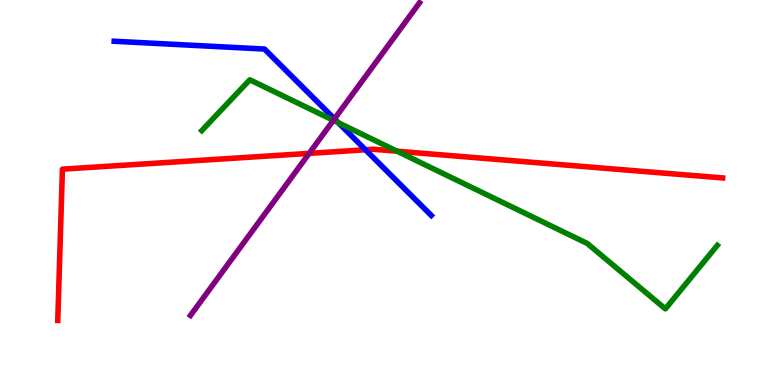[{'lines': ['blue', 'red'], 'intersections': [{'x': 4.72, 'y': 6.11}]}, {'lines': ['green', 'red'], 'intersections': [{'x': 5.12, 'y': 6.07}]}, {'lines': ['purple', 'red'], 'intersections': [{'x': 3.99, 'y': 6.02}]}, {'lines': ['blue', 'green'], 'intersections': [{'x': 4.37, 'y': 6.81}]}, {'lines': ['blue', 'purple'], 'intersections': [{'x': 4.32, 'y': 6.91}]}, {'lines': ['green', 'purple'], 'intersections': [{'x': 4.3, 'y': 6.87}]}]